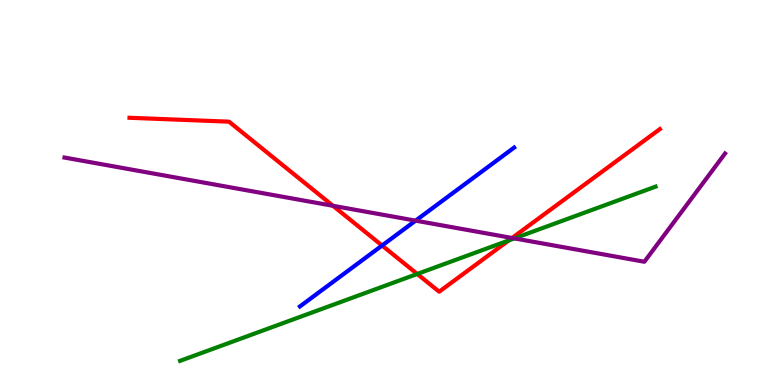[{'lines': ['blue', 'red'], 'intersections': [{'x': 4.93, 'y': 3.62}]}, {'lines': ['green', 'red'], 'intersections': [{'x': 5.38, 'y': 2.88}, {'x': 6.56, 'y': 3.76}]}, {'lines': ['purple', 'red'], 'intersections': [{'x': 4.3, 'y': 4.65}, {'x': 6.61, 'y': 3.82}]}, {'lines': ['blue', 'green'], 'intersections': []}, {'lines': ['blue', 'purple'], 'intersections': [{'x': 5.36, 'y': 4.27}]}, {'lines': ['green', 'purple'], 'intersections': [{'x': 6.64, 'y': 3.81}]}]